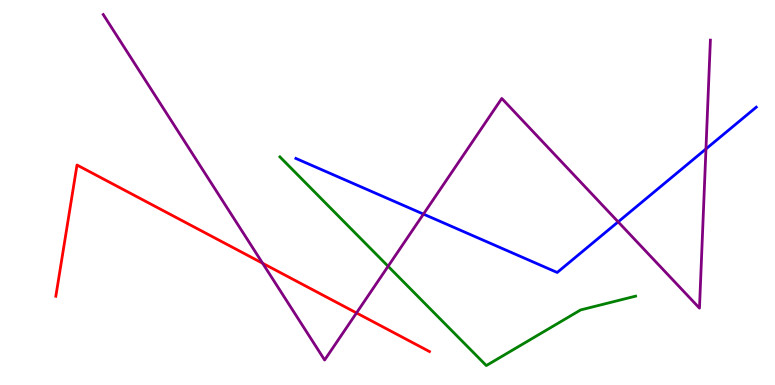[{'lines': ['blue', 'red'], 'intersections': []}, {'lines': ['green', 'red'], 'intersections': []}, {'lines': ['purple', 'red'], 'intersections': [{'x': 3.39, 'y': 3.16}, {'x': 4.6, 'y': 1.87}]}, {'lines': ['blue', 'green'], 'intersections': []}, {'lines': ['blue', 'purple'], 'intersections': [{'x': 5.46, 'y': 4.44}, {'x': 7.98, 'y': 4.24}, {'x': 9.11, 'y': 6.13}]}, {'lines': ['green', 'purple'], 'intersections': [{'x': 5.01, 'y': 3.08}]}]